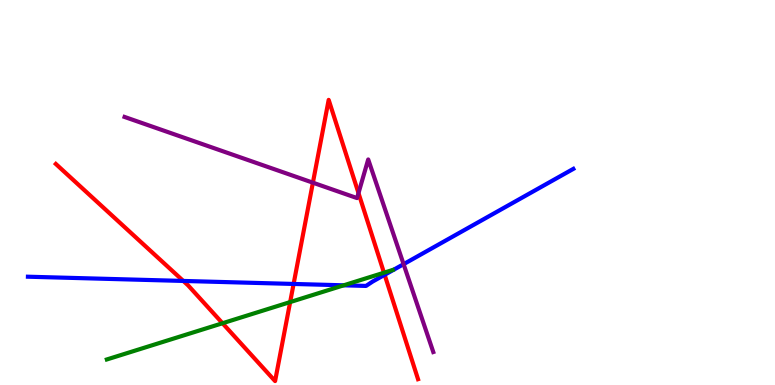[{'lines': ['blue', 'red'], 'intersections': [{'x': 2.37, 'y': 2.7}, {'x': 3.79, 'y': 2.62}, {'x': 4.96, 'y': 2.86}]}, {'lines': ['green', 'red'], 'intersections': [{'x': 2.87, 'y': 1.6}, {'x': 3.74, 'y': 2.15}, {'x': 4.95, 'y': 2.92}]}, {'lines': ['purple', 'red'], 'intersections': [{'x': 4.04, 'y': 5.26}, {'x': 4.63, 'y': 4.98}]}, {'lines': ['blue', 'green'], 'intersections': [{'x': 4.43, 'y': 2.59}]}, {'lines': ['blue', 'purple'], 'intersections': [{'x': 5.21, 'y': 3.14}]}, {'lines': ['green', 'purple'], 'intersections': []}]